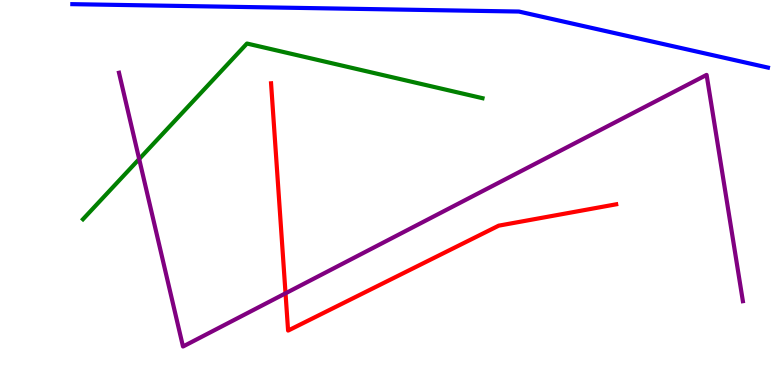[{'lines': ['blue', 'red'], 'intersections': []}, {'lines': ['green', 'red'], 'intersections': []}, {'lines': ['purple', 'red'], 'intersections': [{'x': 3.68, 'y': 2.38}]}, {'lines': ['blue', 'green'], 'intersections': []}, {'lines': ['blue', 'purple'], 'intersections': []}, {'lines': ['green', 'purple'], 'intersections': [{'x': 1.8, 'y': 5.87}]}]